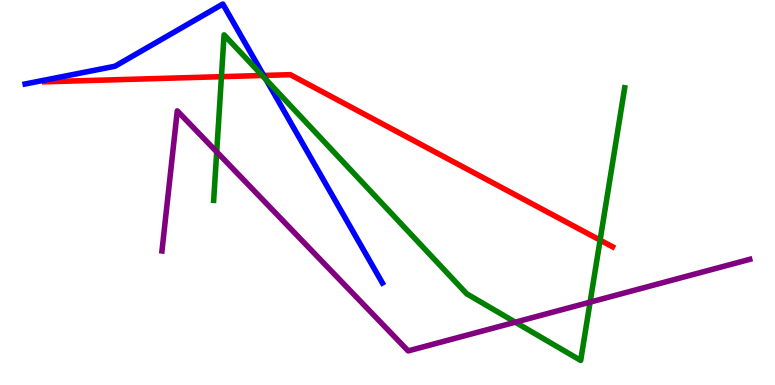[{'lines': ['blue', 'red'], 'intersections': [{'x': 3.4, 'y': 8.04}]}, {'lines': ['green', 'red'], 'intersections': [{'x': 2.86, 'y': 8.01}, {'x': 3.38, 'y': 8.04}, {'x': 7.74, 'y': 3.76}]}, {'lines': ['purple', 'red'], 'intersections': []}, {'lines': ['blue', 'green'], 'intersections': [{'x': 3.43, 'y': 7.93}]}, {'lines': ['blue', 'purple'], 'intersections': []}, {'lines': ['green', 'purple'], 'intersections': [{'x': 2.8, 'y': 6.06}, {'x': 6.65, 'y': 1.63}, {'x': 7.61, 'y': 2.15}]}]